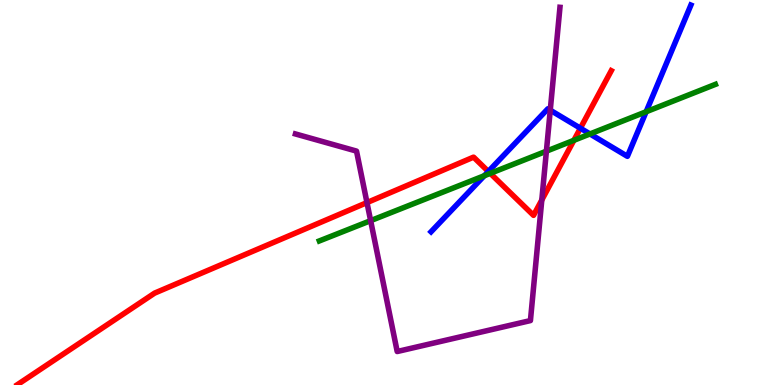[{'lines': ['blue', 'red'], 'intersections': [{'x': 6.3, 'y': 5.55}, {'x': 7.49, 'y': 6.67}]}, {'lines': ['green', 'red'], 'intersections': [{'x': 6.33, 'y': 5.5}, {'x': 7.4, 'y': 6.36}]}, {'lines': ['purple', 'red'], 'intersections': [{'x': 4.74, 'y': 4.74}, {'x': 6.99, 'y': 4.81}]}, {'lines': ['blue', 'green'], 'intersections': [{'x': 6.25, 'y': 5.44}, {'x': 7.61, 'y': 6.52}, {'x': 8.34, 'y': 7.1}]}, {'lines': ['blue', 'purple'], 'intersections': [{'x': 7.1, 'y': 7.14}]}, {'lines': ['green', 'purple'], 'intersections': [{'x': 4.78, 'y': 4.27}, {'x': 7.05, 'y': 6.07}]}]